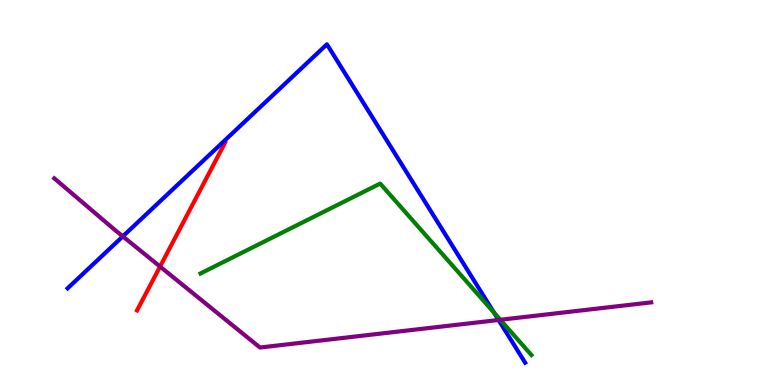[{'lines': ['blue', 'red'], 'intersections': []}, {'lines': ['green', 'red'], 'intersections': []}, {'lines': ['purple', 'red'], 'intersections': [{'x': 2.07, 'y': 3.08}]}, {'lines': ['blue', 'green'], 'intersections': [{'x': 6.37, 'y': 1.88}]}, {'lines': ['blue', 'purple'], 'intersections': [{'x': 1.58, 'y': 3.86}, {'x': 6.43, 'y': 1.69}]}, {'lines': ['green', 'purple'], 'intersections': [{'x': 6.46, 'y': 1.69}]}]